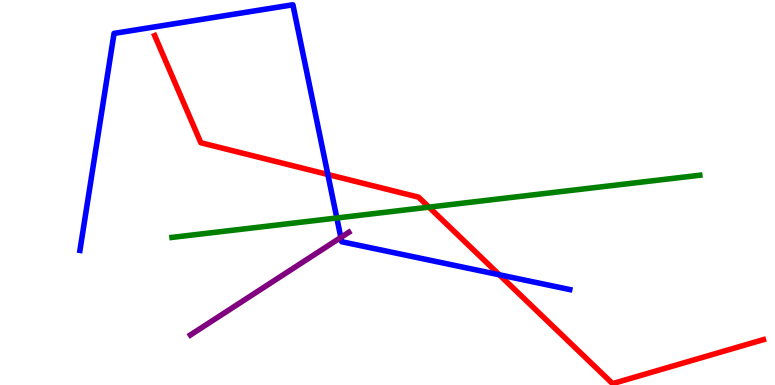[{'lines': ['blue', 'red'], 'intersections': [{'x': 4.23, 'y': 5.47}, {'x': 6.44, 'y': 2.86}]}, {'lines': ['green', 'red'], 'intersections': [{'x': 5.53, 'y': 4.62}]}, {'lines': ['purple', 'red'], 'intersections': []}, {'lines': ['blue', 'green'], 'intersections': [{'x': 4.35, 'y': 4.34}]}, {'lines': ['blue', 'purple'], 'intersections': [{'x': 4.4, 'y': 3.83}]}, {'lines': ['green', 'purple'], 'intersections': []}]